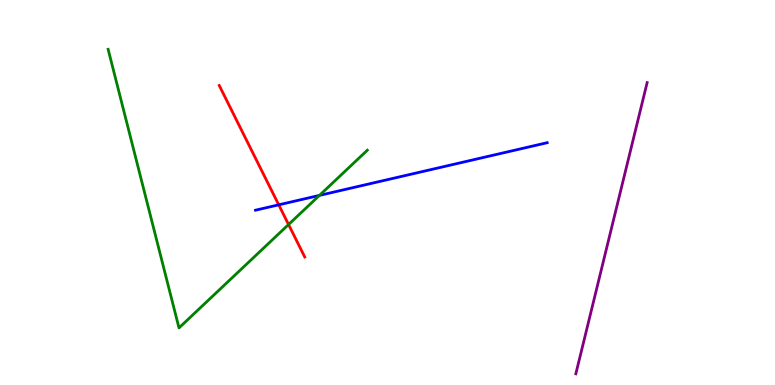[{'lines': ['blue', 'red'], 'intersections': [{'x': 3.6, 'y': 4.68}]}, {'lines': ['green', 'red'], 'intersections': [{'x': 3.72, 'y': 4.17}]}, {'lines': ['purple', 'red'], 'intersections': []}, {'lines': ['blue', 'green'], 'intersections': [{'x': 4.12, 'y': 4.92}]}, {'lines': ['blue', 'purple'], 'intersections': []}, {'lines': ['green', 'purple'], 'intersections': []}]